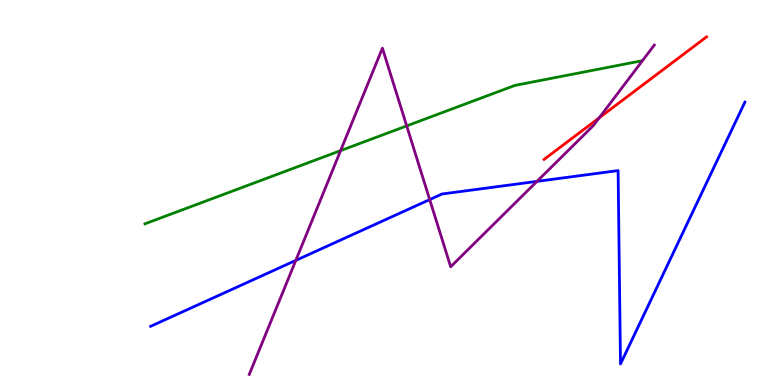[{'lines': ['blue', 'red'], 'intersections': []}, {'lines': ['green', 'red'], 'intersections': []}, {'lines': ['purple', 'red'], 'intersections': [{'x': 7.73, 'y': 6.94}]}, {'lines': ['blue', 'green'], 'intersections': []}, {'lines': ['blue', 'purple'], 'intersections': [{'x': 3.82, 'y': 3.24}, {'x': 5.54, 'y': 4.82}, {'x': 6.93, 'y': 5.29}]}, {'lines': ['green', 'purple'], 'intersections': [{'x': 4.39, 'y': 6.09}, {'x': 5.25, 'y': 6.73}]}]